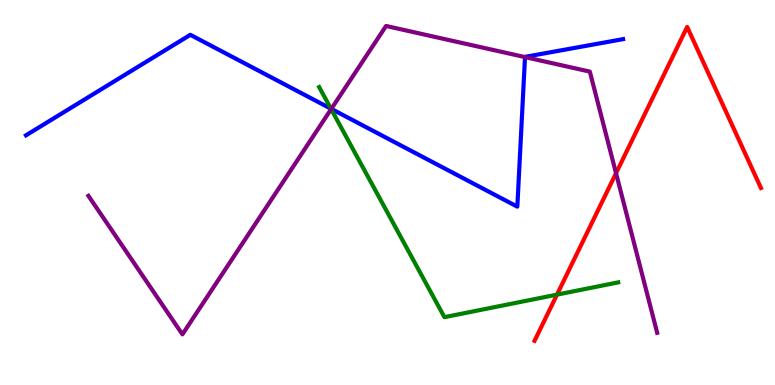[{'lines': ['blue', 'red'], 'intersections': []}, {'lines': ['green', 'red'], 'intersections': [{'x': 7.19, 'y': 2.35}]}, {'lines': ['purple', 'red'], 'intersections': [{'x': 7.95, 'y': 5.5}]}, {'lines': ['blue', 'green'], 'intersections': [{'x': 4.27, 'y': 7.18}]}, {'lines': ['blue', 'purple'], 'intersections': [{'x': 4.27, 'y': 7.17}, {'x': 6.77, 'y': 8.52}]}, {'lines': ['green', 'purple'], 'intersections': [{'x': 4.27, 'y': 7.17}]}]